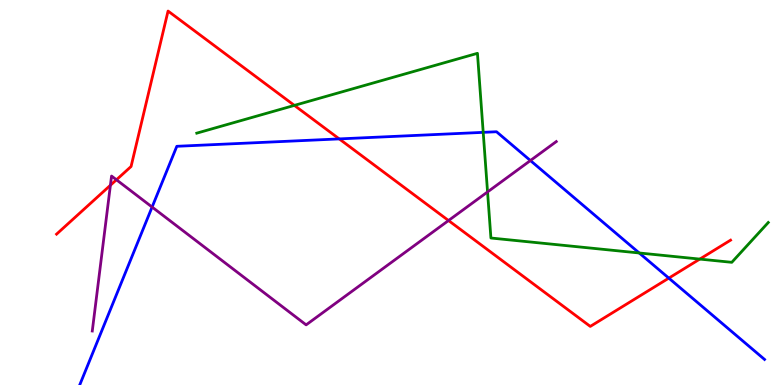[{'lines': ['blue', 'red'], 'intersections': [{'x': 4.38, 'y': 6.39}, {'x': 8.63, 'y': 2.78}]}, {'lines': ['green', 'red'], 'intersections': [{'x': 3.8, 'y': 7.26}, {'x': 9.03, 'y': 3.27}]}, {'lines': ['purple', 'red'], 'intersections': [{'x': 1.42, 'y': 5.19}, {'x': 1.5, 'y': 5.33}, {'x': 5.79, 'y': 4.27}]}, {'lines': ['blue', 'green'], 'intersections': [{'x': 6.23, 'y': 6.56}, {'x': 8.25, 'y': 3.43}]}, {'lines': ['blue', 'purple'], 'intersections': [{'x': 1.96, 'y': 4.62}, {'x': 6.84, 'y': 5.83}]}, {'lines': ['green', 'purple'], 'intersections': [{'x': 6.29, 'y': 5.01}]}]